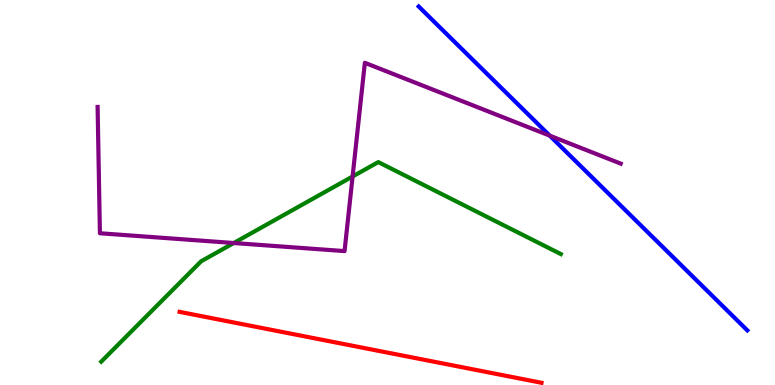[{'lines': ['blue', 'red'], 'intersections': []}, {'lines': ['green', 'red'], 'intersections': []}, {'lines': ['purple', 'red'], 'intersections': []}, {'lines': ['blue', 'green'], 'intersections': []}, {'lines': ['blue', 'purple'], 'intersections': [{'x': 7.09, 'y': 6.48}]}, {'lines': ['green', 'purple'], 'intersections': [{'x': 3.02, 'y': 3.69}, {'x': 4.55, 'y': 5.42}]}]